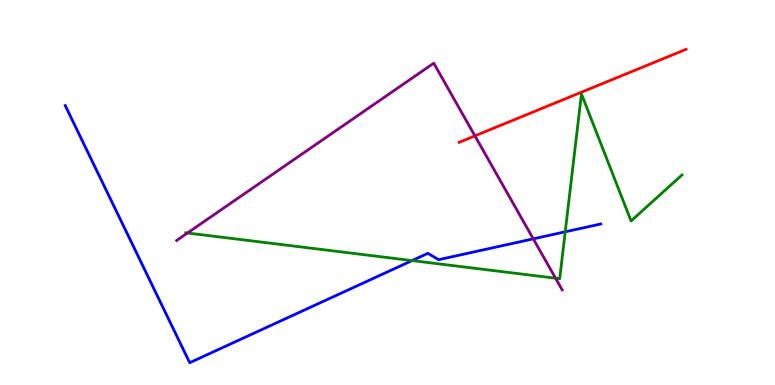[{'lines': ['blue', 'red'], 'intersections': []}, {'lines': ['green', 'red'], 'intersections': []}, {'lines': ['purple', 'red'], 'intersections': [{'x': 6.13, 'y': 6.47}]}, {'lines': ['blue', 'green'], 'intersections': [{'x': 5.32, 'y': 3.23}, {'x': 7.29, 'y': 3.98}]}, {'lines': ['blue', 'purple'], 'intersections': [{'x': 6.88, 'y': 3.8}]}, {'lines': ['green', 'purple'], 'intersections': [{'x': 2.42, 'y': 3.95}, {'x': 7.17, 'y': 2.77}]}]